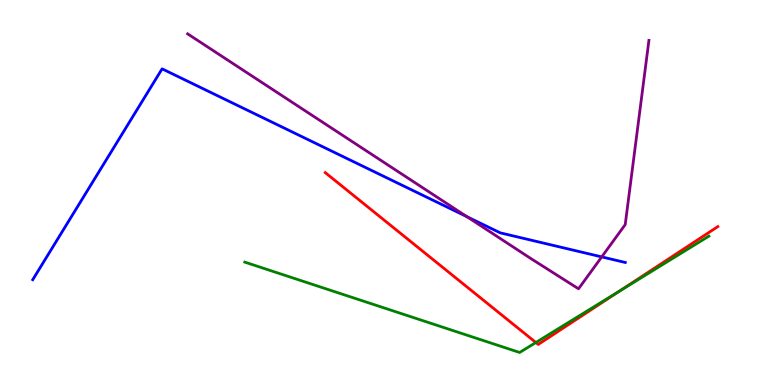[{'lines': ['blue', 'red'], 'intersections': []}, {'lines': ['green', 'red'], 'intersections': [{'x': 6.91, 'y': 1.1}, {'x': 8.0, 'y': 2.45}]}, {'lines': ['purple', 'red'], 'intersections': []}, {'lines': ['blue', 'green'], 'intersections': []}, {'lines': ['blue', 'purple'], 'intersections': [{'x': 6.02, 'y': 4.37}, {'x': 7.76, 'y': 3.33}]}, {'lines': ['green', 'purple'], 'intersections': []}]